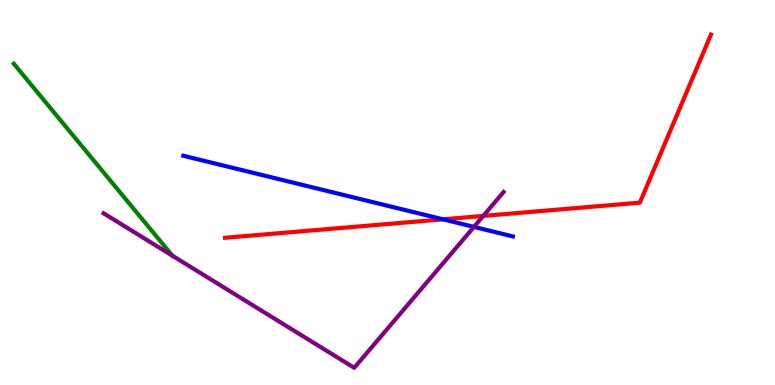[{'lines': ['blue', 'red'], 'intersections': [{'x': 5.72, 'y': 4.3}]}, {'lines': ['green', 'red'], 'intersections': []}, {'lines': ['purple', 'red'], 'intersections': [{'x': 6.24, 'y': 4.39}]}, {'lines': ['blue', 'green'], 'intersections': []}, {'lines': ['blue', 'purple'], 'intersections': [{'x': 6.12, 'y': 4.11}]}, {'lines': ['green', 'purple'], 'intersections': []}]